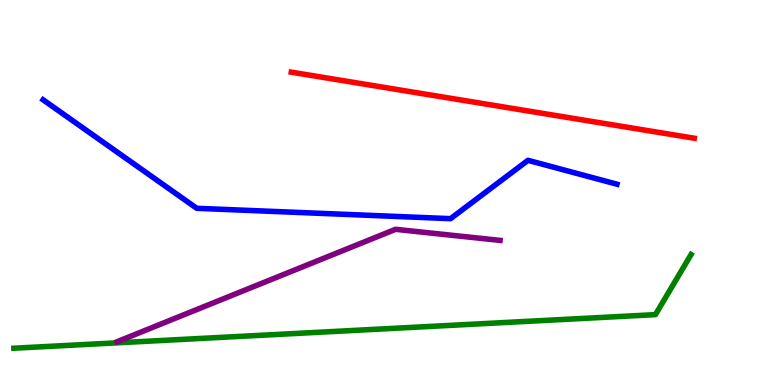[{'lines': ['blue', 'red'], 'intersections': []}, {'lines': ['green', 'red'], 'intersections': []}, {'lines': ['purple', 'red'], 'intersections': []}, {'lines': ['blue', 'green'], 'intersections': []}, {'lines': ['blue', 'purple'], 'intersections': []}, {'lines': ['green', 'purple'], 'intersections': []}]